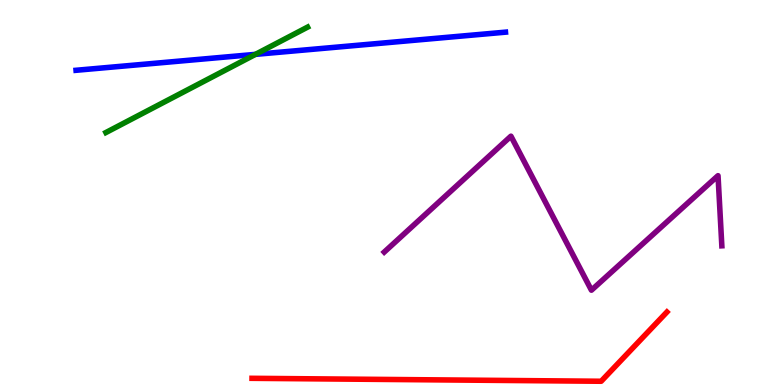[{'lines': ['blue', 'red'], 'intersections': []}, {'lines': ['green', 'red'], 'intersections': []}, {'lines': ['purple', 'red'], 'intersections': []}, {'lines': ['blue', 'green'], 'intersections': [{'x': 3.3, 'y': 8.59}]}, {'lines': ['blue', 'purple'], 'intersections': []}, {'lines': ['green', 'purple'], 'intersections': []}]